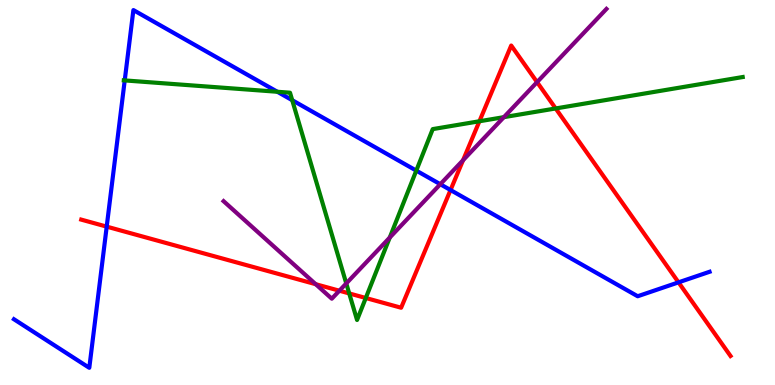[{'lines': ['blue', 'red'], 'intersections': [{'x': 1.38, 'y': 4.11}, {'x': 5.81, 'y': 5.06}, {'x': 8.75, 'y': 2.67}]}, {'lines': ['green', 'red'], 'intersections': [{'x': 4.51, 'y': 2.38}, {'x': 4.72, 'y': 2.26}, {'x': 6.19, 'y': 6.85}, {'x': 7.17, 'y': 7.18}]}, {'lines': ['purple', 'red'], 'intersections': [{'x': 4.07, 'y': 2.62}, {'x': 4.38, 'y': 2.45}, {'x': 5.97, 'y': 5.84}, {'x': 6.93, 'y': 7.87}]}, {'lines': ['blue', 'green'], 'intersections': [{'x': 1.61, 'y': 7.91}, {'x': 3.58, 'y': 7.62}, {'x': 3.77, 'y': 7.4}, {'x': 5.37, 'y': 5.57}]}, {'lines': ['blue', 'purple'], 'intersections': [{'x': 5.68, 'y': 5.21}]}, {'lines': ['green', 'purple'], 'intersections': [{'x': 4.47, 'y': 2.64}, {'x': 5.03, 'y': 3.83}, {'x': 6.5, 'y': 6.96}]}]